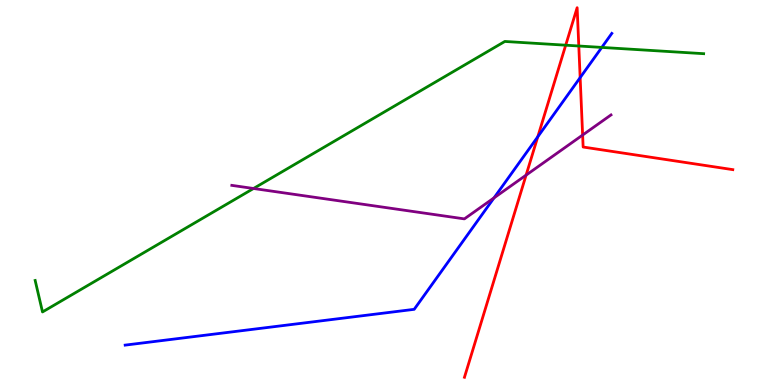[{'lines': ['blue', 'red'], 'intersections': [{'x': 6.94, 'y': 6.45}, {'x': 7.49, 'y': 7.98}]}, {'lines': ['green', 'red'], 'intersections': [{'x': 7.3, 'y': 8.83}, {'x': 7.47, 'y': 8.81}]}, {'lines': ['purple', 'red'], 'intersections': [{'x': 6.79, 'y': 5.45}, {'x': 7.52, 'y': 6.49}]}, {'lines': ['blue', 'green'], 'intersections': [{'x': 7.76, 'y': 8.77}]}, {'lines': ['blue', 'purple'], 'intersections': [{'x': 6.37, 'y': 4.86}]}, {'lines': ['green', 'purple'], 'intersections': [{'x': 3.27, 'y': 5.1}]}]